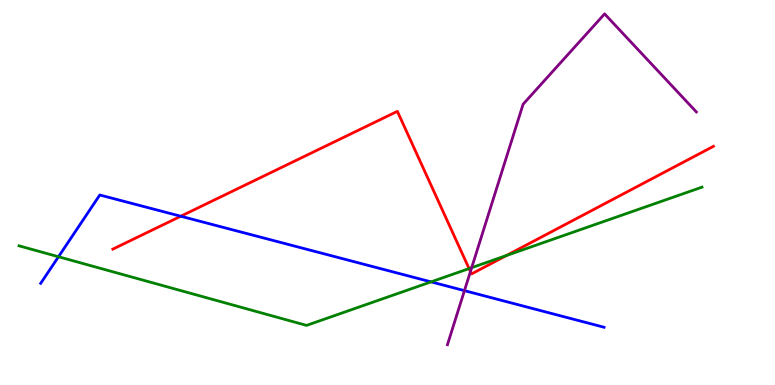[{'lines': ['blue', 'red'], 'intersections': [{'x': 2.33, 'y': 4.38}]}, {'lines': ['green', 'red'], 'intersections': [{'x': 6.05, 'y': 3.02}, {'x': 6.54, 'y': 3.36}]}, {'lines': ['purple', 'red'], 'intersections': [{'x': 6.07, 'y': 2.95}]}, {'lines': ['blue', 'green'], 'intersections': [{'x': 0.755, 'y': 3.33}, {'x': 5.56, 'y': 2.68}]}, {'lines': ['blue', 'purple'], 'intersections': [{'x': 5.99, 'y': 2.45}]}, {'lines': ['green', 'purple'], 'intersections': [{'x': 6.09, 'y': 3.05}]}]